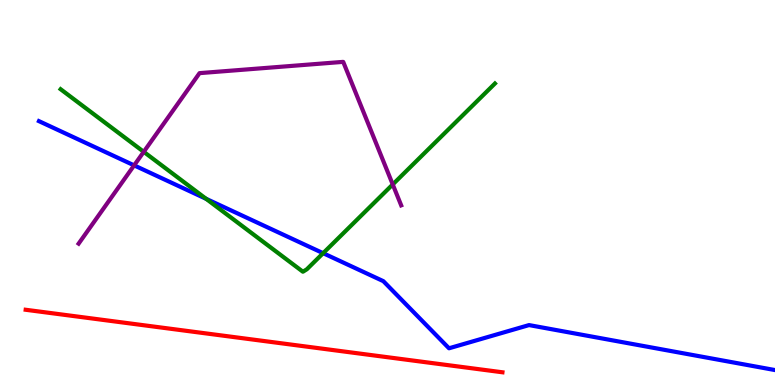[{'lines': ['blue', 'red'], 'intersections': []}, {'lines': ['green', 'red'], 'intersections': []}, {'lines': ['purple', 'red'], 'intersections': []}, {'lines': ['blue', 'green'], 'intersections': [{'x': 2.66, 'y': 4.84}, {'x': 4.17, 'y': 3.42}]}, {'lines': ['blue', 'purple'], 'intersections': [{'x': 1.73, 'y': 5.7}]}, {'lines': ['green', 'purple'], 'intersections': [{'x': 1.85, 'y': 6.06}, {'x': 5.07, 'y': 5.21}]}]